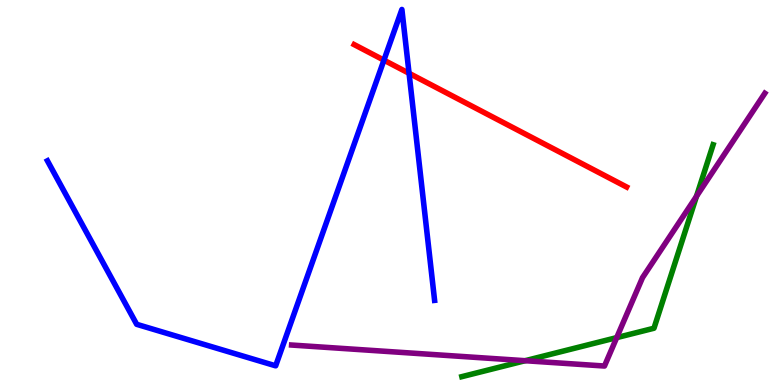[{'lines': ['blue', 'red'], 'intersections': [{'x': 4.95, 'y': 8.44}, {'x': 5.28, 'y': 8.1}]}, {'lines': ['green', 'red'], 'intersections': []}, {'lines': ['purple', 'red'], 'intersections': []}, {'lines': ['blue', 'green'], 'intersections': []}, {'lines': ['blue', 'purple'], 'intersections': []}, {'lines': ['green', 'purple'], 'intersections': [{'x': 6.78, 'y': 0.631}, {'x': 7.96, 'y': 1.23}, {'x': 8.99, 'y': 4.9}]}]